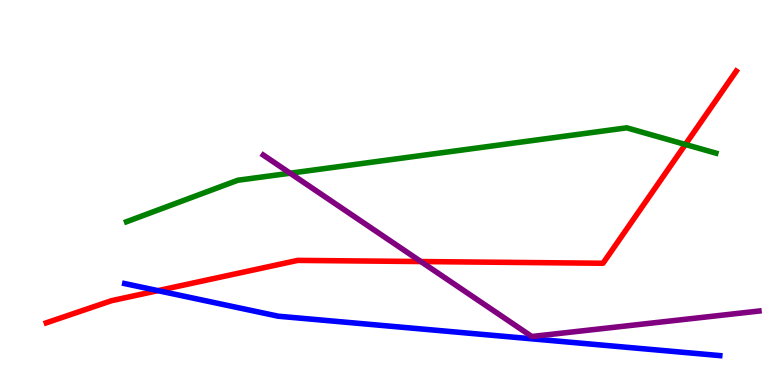[{'lines': ['blue', 'red'], 'intersections': [{'x': 2.04, 'y': 2.45}]}, {'lines': ['green', 'red'], 'intersections': [{'x': 8.84, 'y': 6.25}]}, {'lines': ['purple', 'red'], 'intersections': [{'x': 5.43, 'y': 3.21}]}, {'lines': ['blue', 'green'], 'intersections': []}, {'lines': ['blue', 'purple'], 'intersections': []}, {'lines': ['green', 'purple'], 'intersections': [{'x': 3.74, 'y': 5.5}]}]